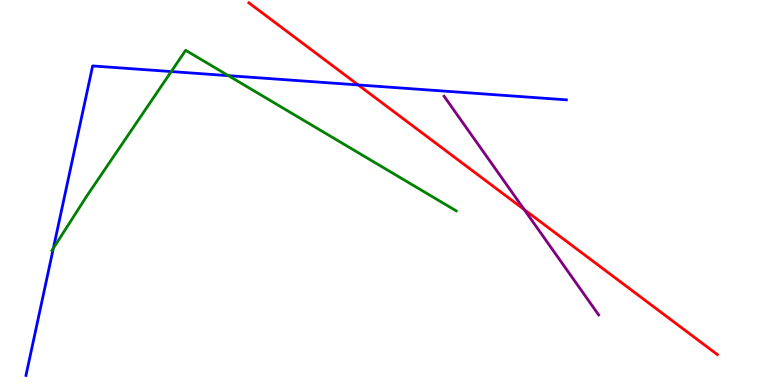[{'lines': ['blue', 'red'], 'intersections': [{'x': 4.62, 'y': 7.79}]}, {'lines': ['green', 'red'], 'intersections': []}, {'lines': ['purple', 'red'], 'intersections': [{'x': 6.76, 'y': 4.56}]}, {'lines': ['blue', 'green'], 'intersections': [{'x': 0.689, 'y': 3.55}, {'x': 2.21, 'y': 8.14}, {'x': 2.95, 'y': 8.04}]}, {'lines': ['blue', 'purple'], 'intersections': []}, {'lines': ['green', 'purple'], 'intersections': []}]